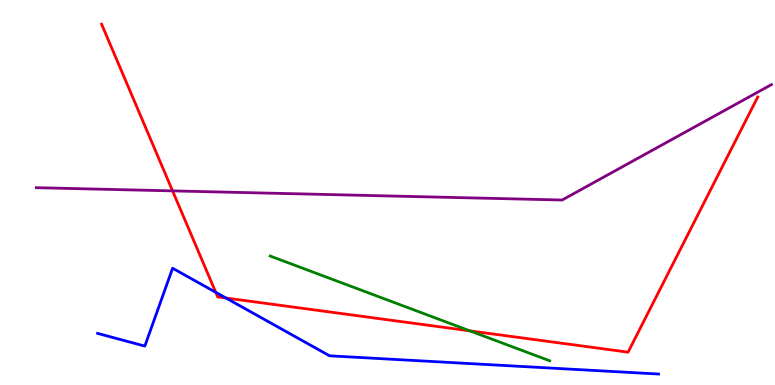[{'lines': ['blue', 'red'], 'intersections': [{'x': 2.78, 'y': 2.41}, {'x': 2.92, 'y': 2.26}]}, {'lines': ['green', 'red'], 'intersections': [{'x': 6.06, 'y': 1.41}]}, {'lines': ['purple', 'red'], 'intersections': [{'x': 2.23, 'y': 5.04}]}, {'lines': ['blue', 'green'], 'intersections': []}, {'lines': ['blue', 'purple'], 'intersections': []}, {'lines': ['green', 'purple'], 'intersections': []}]